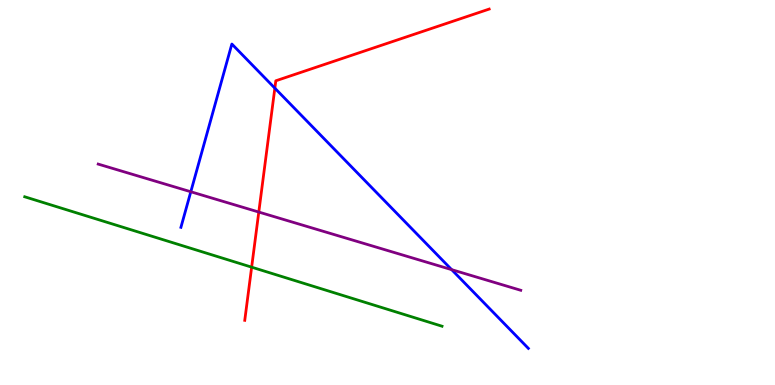[{'lines': ['blue', 'red'], 'intersections': [{'x': 3.55, 'y': 7.71}]}, {'lines': ['green', 'red'], 'intersections': [{'x': 3.25, 'y': 3.06}]}, {'lines': ['purple', 'red'], 'intersections': [{'x': 3.34, 'y': 4.49}]}, {'lines': ['blue', 'green'], 'intersections': []}, {'lines': ['blue', 'purple'], 'intersections': [{'x': 2.46, 'y': 5.02}, {'x': 5.83, 'y': 3.0}]}, {'lines': ['green', 'purple'], 'intersections': []}]